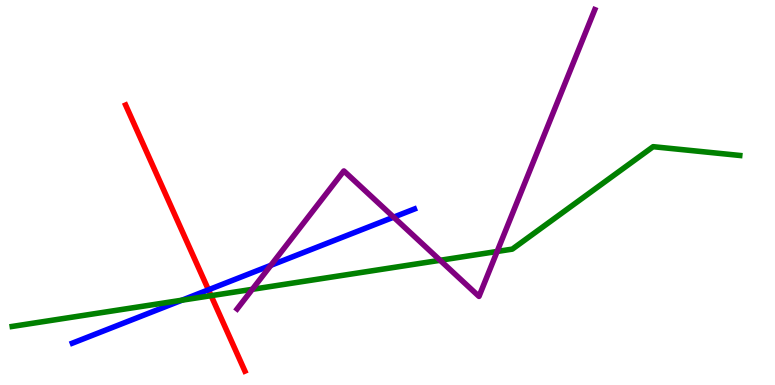[{'lines': ['blue', 'red'], 'intersections': [{'x': 2.69, 'y': 2.47}]}, {'lines': ['green', 'red'], 'intersections': [{'x': 2.72, 'y': 2.32}]}, {'lines': ['purple', 'red'], 'intersections': []}, {'lines': ['blue', 'green'], 'intersections': [{'x': 2.35, 'y': 2.2}]}, {'lines': ['blue', 'purple'], 'intersections': [{'x': 3.49, 'y': 3.11}, {'x': 5.08, 'y': 4.36}]}, {'lines': ['green', 'purple'], 'intersections': [{'x': 3.26, 'y': 2.49}, {'x': 5.68, 'y': 3.24}, {'x': 6.41, 'y': 3.47}]}]